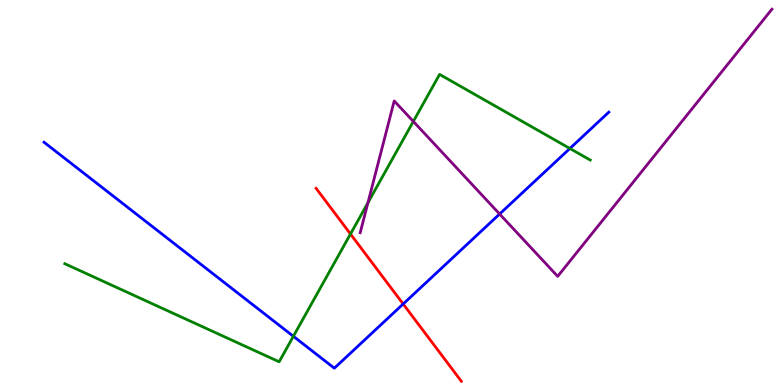[{'lines': ['blue', 'red'], 'intersections': [{'x': 5.2, 'y': 2.1}]}, {'lines': ['green', 'red'], 'intersections': [{'x': 4.52, 'y': 3.92}]}, {'lines': ['purple', 'red'], 'intersections': []}, {'lines': ['blue', 'green'], 'intersections': [{'x': 3.79, 'y': 1.26}, {'x': 7.35, 'y': 6.14}]}, {'lines': ['blue', 'purple'], 'intersections': [{'x': 6.45, 'y': 4.44}]}, {'lines': ['green', 'purple'], 'intersections': [{'x': 4.75, 'y': 4.73}, {'x': 5.33, 'y': 6.85}]}]